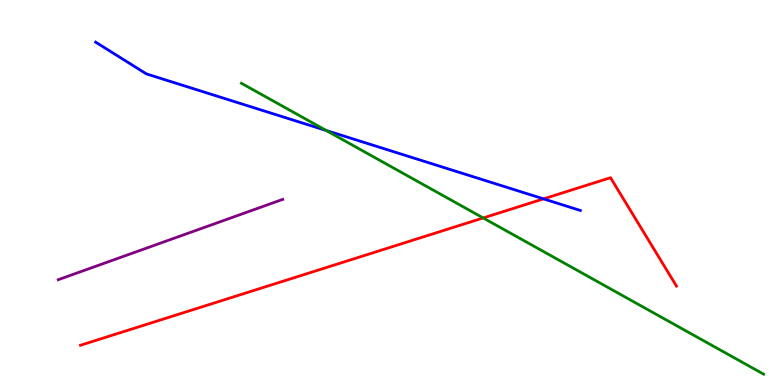[{'lines': ['blue', 'red'], 'intersections': [{'x': 7.01, 'y': 4.83}]}, {'lines': ['green', 'red'], 'intersections': [{'x': 6.23, 'y': 4.34}]}, {'lines': ['purple', 'red'], 'intersections': []}, {'lines': ['blue', 'green'], 'intersections': [{'x': 4.21, 'y': 6.61}]}, {'lines': ['blue', 'purple'], 'intersections': []}, {'lines': ['green', 'purple'], 'intersections': []}]